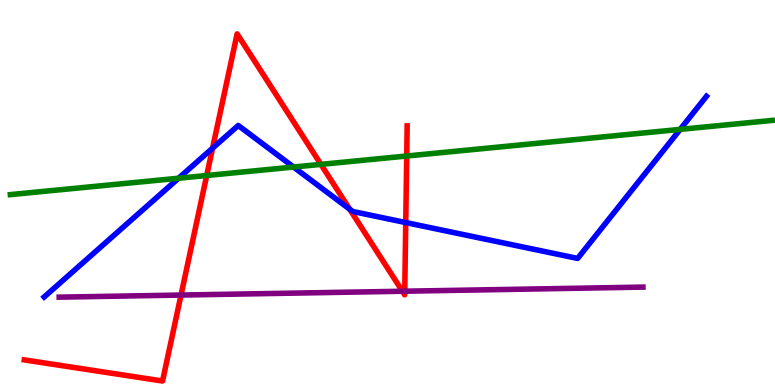[{'lines': ['blue', 'red'], 'intersections': [{'x': 2.74, 'y': 6.15}, {'x': 4.51, 'y': 4.56}, {'x': 5.24, 'y': 4.22}]}, {'lines': ['green', 'red'], 'intersections': [{'x': 2.67, 'y': 5.44}, {'x': 4.14, 'y': 5.73}, {'x': 5.25, 'y': 5.95}]}, {'lines': ['purple', 'red'], 'intersections': [{'x': 2.34, 'y': 2.34}, {'x': 5.19, 'y': 2.44}, {'x': 5.22, 'y': 2.44}]}, {'lines': ['blue', 'green'], 'intersections': [{'x': 2.3, 'y': 5.37}, {'x': 3.79, 'y': 5.66}, {'x': 8.78, 'y': 6.64}]}, {'lines': ['blue', 'purple'], 'intersections': []}, {'lines': ['green', 'purple'], 'intersections': []}]